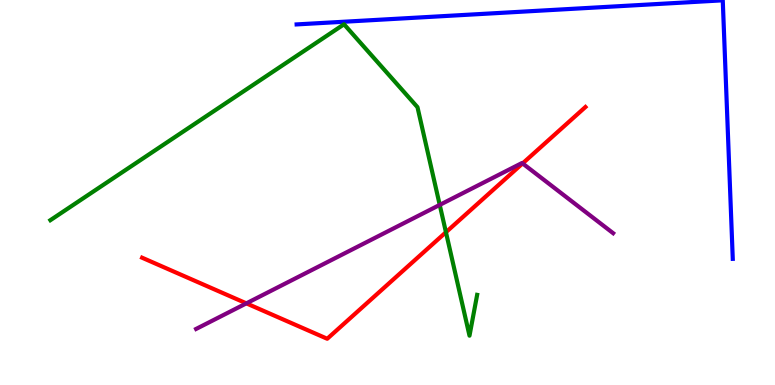[{'lines': ['blue', 'red'], 'intersections': []}, {'lines': ['green', 'red'], 'intersections': [{'x': 5.75, 'y': 3.97}]}, {'lines': ['purple', 'red'], 'intersections': [{'x': 3.18, 'y': 2.12}, {'x': 6.74, 'y': 5.76}]}, {'lines': ['blue', 'green'], 'intersections': []}, {'lines': ['blue', 'purple'], 'intersections': []}, {'lines': ['green', 'purple'], 'intersections': [{'x': 5.67, 'y': 4.68}]}]